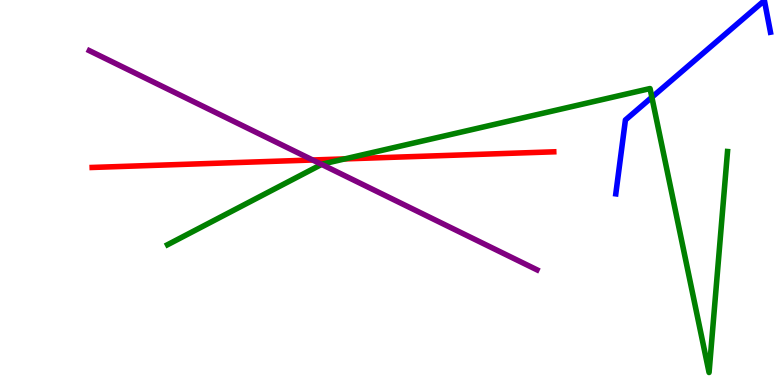[{'lines': ['blue', 'red'], 'intersections': []}, {'lines': ['green', 'red'], 'intersections': [{'x': 4.45, 'y': 5.87}]}, {'lines': ['purple', 'red'], 'intersections': [{'x': 4.03, 'y': 5.84}]}, {'lines': ['blue', 'green'], 'intersections': [{'x': 8.41, 'y': 7.47}]}, {'lines': ['blue', 'purple'], 'intersections': []}, {'lines': ['green', 'purple'], 'intersections': [{'x': 4.15, 'y': 5.73}]}]